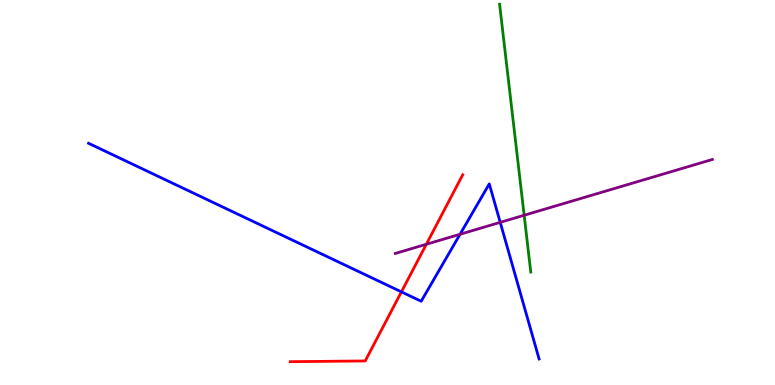[{'lines': ['blue', 'red'], 'intersections': [{'x': 5.18, 'y': 2.42}]}, {'lines': ['green', 'red'], 'intersections': []}, {'lines': ['purple', 'red'], 'intersections': [{'x': 5.5, 'y': 3.66}]}, {'lines': ['blue', 'green'], 'intersections': []}, {'lines': ['blue', 'purple'], 'intersections': [{'x': 5.94, 'y': 3.92}, {'x': 6.45, 'y': 4.22}]}, {'lines': ['green', 'purple'], 'intersections': [{'x': 6.76, 'y': 4.41}]}]